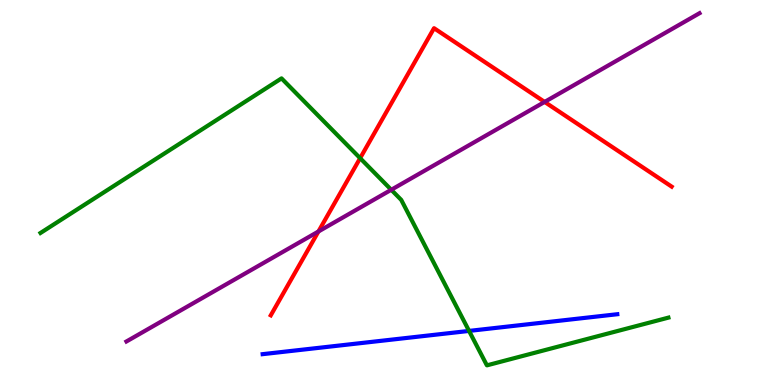[{'lines': ['blue', 'red'], 'intersections': []}, {'lines': ['green', 'red'], 'intersections': [{'x': 4.65, 'y': 5.89}]}, {'lines': ['purple', 'red'], 'intersections': [{'x': 4.11, 'y': 3.99}, {'x': 7.03, 'y': 7.35}]}, {'lines': ['blue', 'green'], 'intersections': [{'x': 6.05, 'y': 1.4}]}, {'lines': ['blue', 'purple'], 'intersections': []}, {'lines': ['green', 'purple'], 'intersections': [{'x': 5.05, 'y': 5.07}]}]